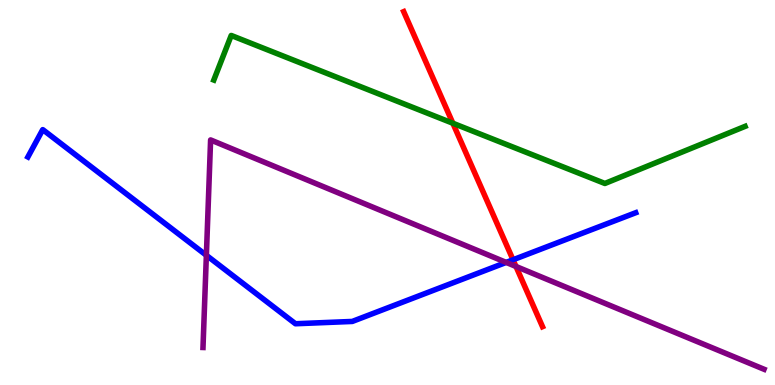[{'lines': ['blue', 'red'], 'intersections': [{'x': 6.62, 'y': 3.25}]}, {'lines': ['green', 'red'], 'intersections': [{'x': 5.84, 'y': 6.8}]}, {'lines': ['purple', 'red'], 'intersections': [{'x': 6.66, 'y': 3.08}]}, {'lines': ['blue', 'green'], 'intersections': []}, {'lines': ['blue', 'purple'], 'intersections': [{'x': 2.66, 'y': 3.37}, {'x': 6.53, 'y': 3.18}]}, {'lines': ['green', 'purple'], 'intersections': []}]